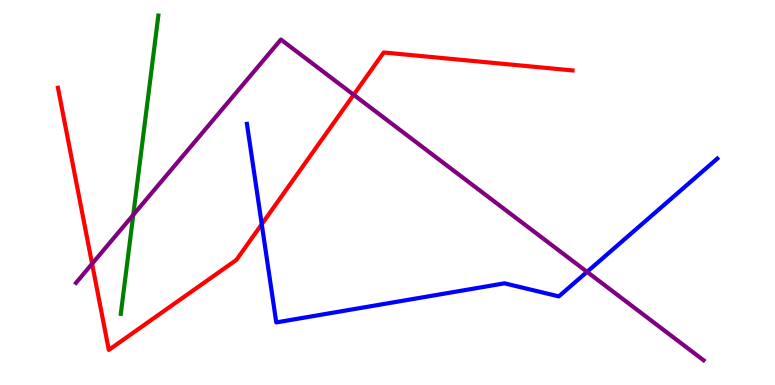[{'lines': ['blue', 'red'], 'intersections': [{'x': 3.38, 'y': 4.18}]}, {'lines': ['green', 'red'], 'intersections': []}, {'lines': ['purple', 'red'], 'intersections': [{'x': 1.19, 'y': 3.15}, {'x': 4.56, 'y': 7.54}]}, {'lines': ['blue', 'green'], 'intersections': []}, {'lines': ['blue', 'purple'], 'intersections': [{'x': 7.57, 'y': 2.94}]}, {'lines': ['green', 'purple'], 'intersections': [{'x': 1.72, 'y': 4.42}]}]